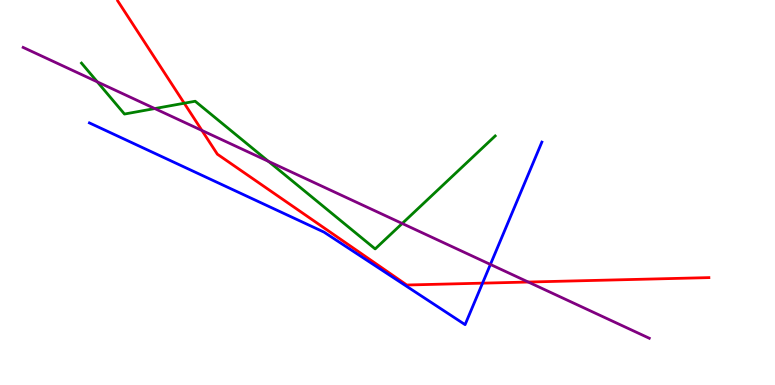[{'lines': ['blue', 'red'], 'intersections': [{'x': 6.23, 'y': 2.65}]}, {'lines': ['green', 'red'], 'intersections': [{'x': 2.38, 'y': 7.32}]}, {'lines': ['purple', 'red'], 'intersections': [{'x': 2.61, 'y': 6.61}, {'x': 6.82, 'y': 2.67}]}, {'lines': ['blue', 'green'], 'intersections': []}, {'lines': ['blue', 'purple'], 'intersections': [{'x': 6.33, 'y': 3.13}]}, {'lines': ['green', 'purple'], 'intersections': [{'x': 1.26, 'y': 7.87}, {'x': 2.0, 'y': 7.18}, {'x': 3.46, 'y': 5.81}, {'x': 5.19, 'y': 4.2}]}]